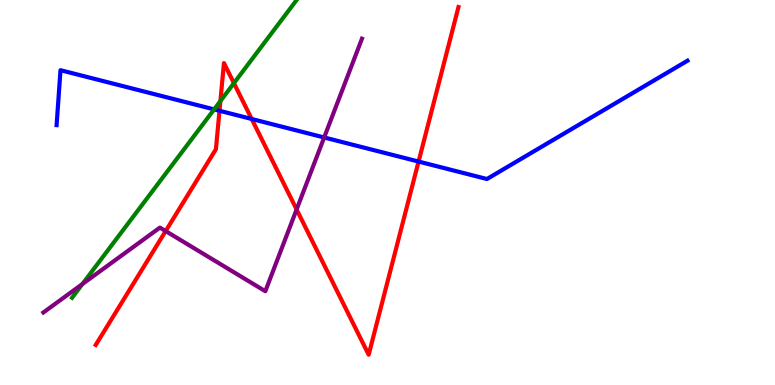[{'lines': ['blue', 'red'], 'intersections': [{'x': 2.83, 'y': 7.12}, {'x': 3.25, 'y': 6.91}, {'x': 5.4, 'y': 5.8}]}, {'lines': ['green', 'red'], 'intersections': [{'x': 2.84, 'y': 7.37}, {'x': 3.02, 'y': 7.84}]}, {'lines': ['purple', 'red'], 'intersections': [{'x': 2.14, 'y': 4.0}, {'x': 3.83, 'y': 4.56}]}, {'lines': ['blue', 'green'], 'intersections': [{'x': 2.76, 'y': 7.16}]}, {'lines': ['blue', 'purple'], 'intersections': [{'x': 4.18, 'y': 6.43}]}, {'lines': ['green', 'purple'], 'intersections': [{'x': 1.06, 'y': 2.62}]}]